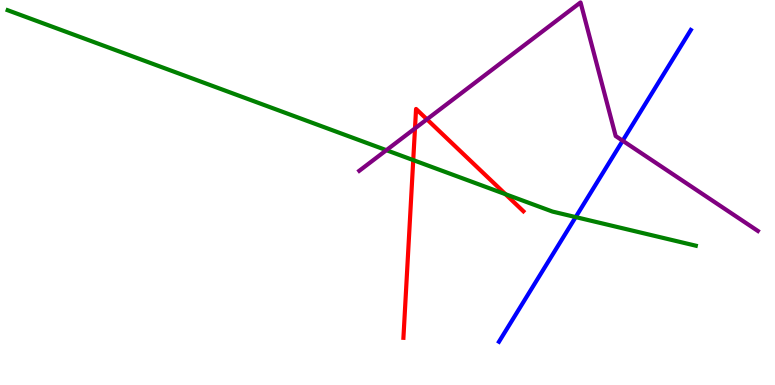[{'lines': ['blue', 'red'], 'intersections': []}, {'lines': ['green', 'red'], 'intersections': [{'x': 5.33, 'y': 5.84}, {'x': 6.52, 'y': 4.96}]}, {'lines': ['purple', 'red'], 'intersections': [{'x': 5.35, 'y': 6.66}, {'x': 5.51, 'y': 6.9}]}, {'lines': ['blue', 'green'], 'intersections': [{'x': 7.43, 'y': 4.36}]}, {'lines': ['blue', 'purple'], 'intersections': [{'x': 8.03, 'y': 6.35}]}, {'lines': ['green', 'purple'], 'intersections': [{'x': 4.99, 'y': 6.1}]}]